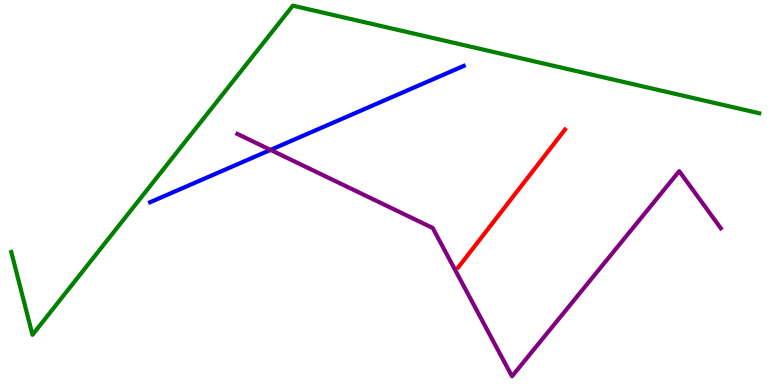[{'lines': ['blue', 'red'], 'intersections': []}, {'lines': ['green', 'red'], 'intersections': []}, {'lines': ['purple', 'red'], 'intersections': []}, {'lines': ['blue', 'green'], 'intersections': []}, {'lines': ['blue', 'purple'], 'intersections': [{'x': 3.49, 'y': 6.11}]}, {'lines': ['green', 'purple'], 'intersections': []}]